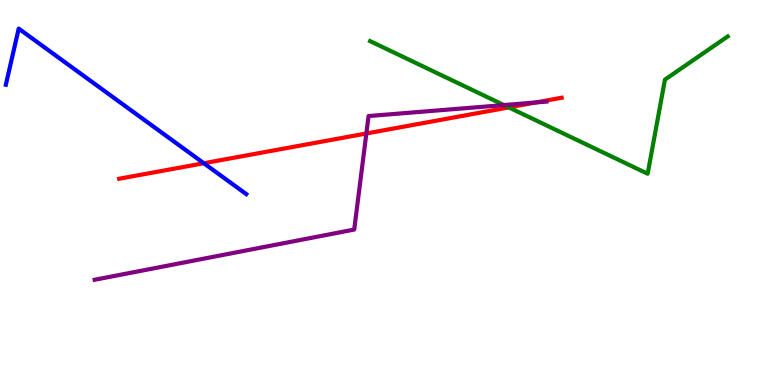[{'lines': ['blue', 'red'], 'intersections': [{'x': 2.63, 'y': 5.76}]}, {'lines': ['green', 'red'], 'intersections': [{'x': 6.57, 'y': 7.21}]}, {'lines': ['purple', 'red'], 'intersections': [{'x': 4.73, 'y': 6.53}, {'x': 6.91, 'y': 7.34}]}, {'lines': ['blue', 'green'], 'intersections': []}, {'lines': ['blue', 'purple'], 'intersections': []}, {'lines': ['green', 'purple'], 'intersections': [{'x': 6.5, 'y': 7.27}]}]